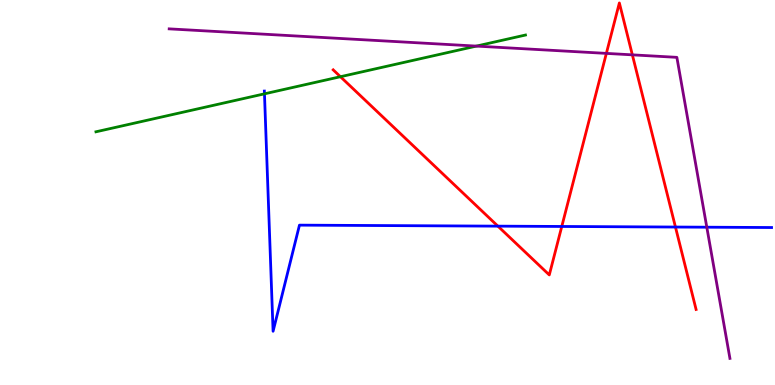[{'lines': ['blue', 'red'], 'intersections': [{'x': 6.42, 'y': 4.13}, {'x': 7.25, 'y': 4.12}, {'x': 8.72, 'y': 4.1}]}, {'lines': ['green', 'red'], 'intersections': [{'x': 4.39, 'y': 8.01}]}, {'lines': ['purple', 'red'], 'intersections': [{'x': 7.82, 'y': 8.61}, {'x': 8.16, 'y': 8.58}]}, {'lines': ['blue', 'green'], 'intersections': [{'x': 3.41, 'y': 7.56}]}, {'lines': ['blue', 'purple'], 'intersections': [{'x': 9.12, 'y': 4.1}]}, {'lines': ['green', 'purple'], 'intersections': [{'x': 6.15, 'y': 8.8}]}]